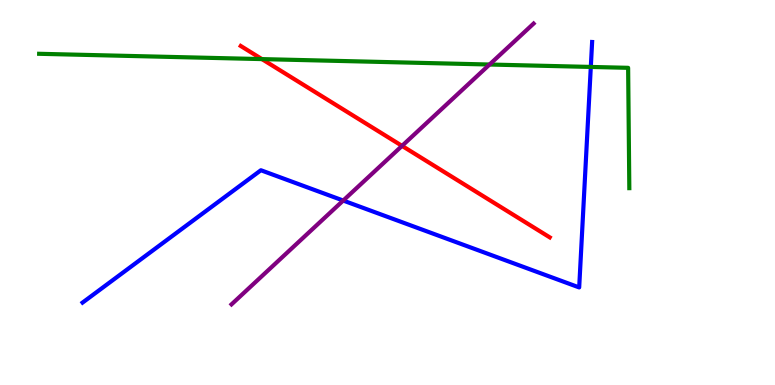[{'lines': ['blue', 'red'], 'intersections': []}, {'lines': ['green', 'red'], 'intersections': [{'x': 3.38, 'y': 8.46}]}, {'lines': ['purple', 'red'], 'intersections': [{'x': 5.19, 'y': 6.21}]}, {'lines': ['blue', 'green'], 'intersections': [{'x': 7.62, 'y': 8.26}]}, {'lines': ['blue', 'purple'], 'intersections': [{'x': 4.43, 'y': 4.79}]}, {'lines': ['green', 'purple'], 'intersections': [{'x': 6.32, 'y': 8.32}]}]